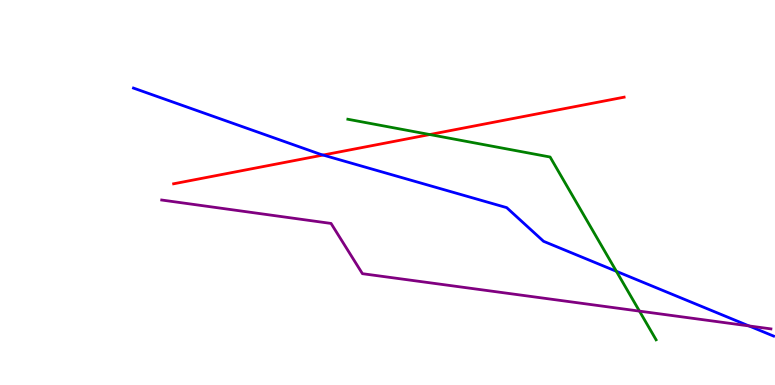[{'lines': ['blue', 'red'], 'intersections': [{'x': 4.17, 'y': 5.97}]}, {'lines': ['green', 'red'], 'intersections': [{'x': 5.55, 'y': 6.51}]}, {'lines': ['purple', 'red'], 'intersections': []}, {'lines': ['blue', 'green'], 'intersections': [{'x': 7.95, 'y': 2.95}]}, {'lines': ['blue', 'purple'], 'intersections': [{'x': 9.66, 'y': 1.53}]}, {'lines': ['green', 'purple'], 'intersections': [{'x': 8.25, 'y': 1.92}]}]